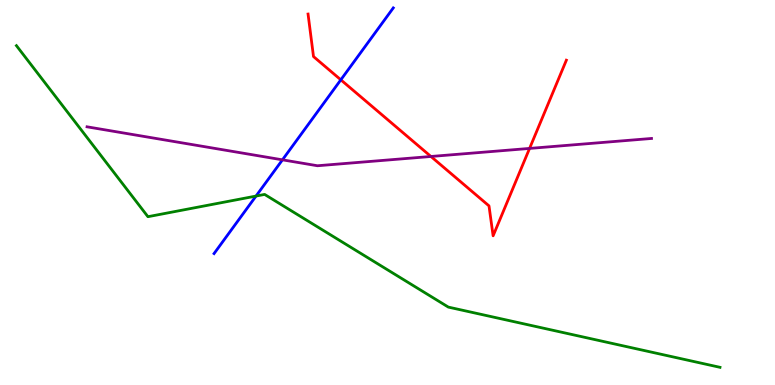[{'lines': ['blue', 'red'], 'intersections': [{'x': 4.4, 'y': 7.93}]}, {'lines': ['green', 'red'], 'intersections': []}, {'lines': ['purple', 'red'], 'intersections': [{'x': 5.56, 'y': 5.94}, {'x': 6.83, 'y': 6.14}]}, {'lines': ['blue', 'green'], 'intersections': [{'x': 3.3, 'y': 4.91}]}, {'lines': ['blue', 'purple'], 'intersections': [{'x': 3.64, 'y': 5.85}]}, {'lines': ['green', 'purple'], 'intersections': []}]